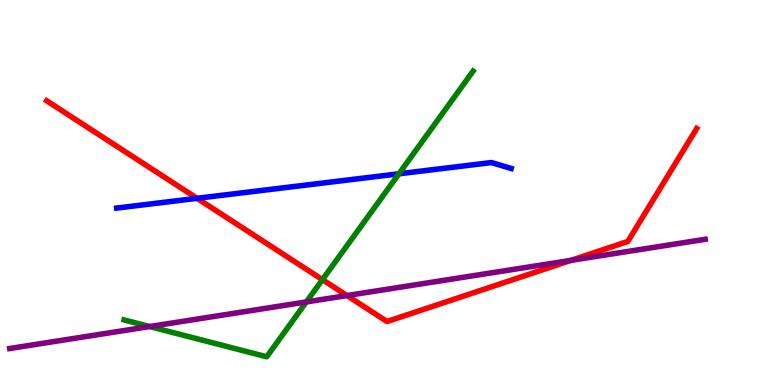[{'lines': ['blue', 'red'], 'intersections': [{'x': 2.54, 'y': 4.85}]}, {'lines': ['green', 'red'], 'intersections': [{'x': 4.16, 'y': 2.74}]}, {'lines': ['purple', 'red'], 'intersections': [{'x': 4.48, 'y': 2.32}, {'x': 7.37, 'y': 3.24}]}, {'lines': ['blue', 'green'], 'intersections': [{'x': 5.15, 'y': 5.49}]}, {'lines': ['blue', 'purple'], 'intersections': []}, {'lines': ['green', 'purple'], 'intersections': [{'x': 1.93, 'y': 1.52}, {'x': 3.95, 'y': 2.16}]}]